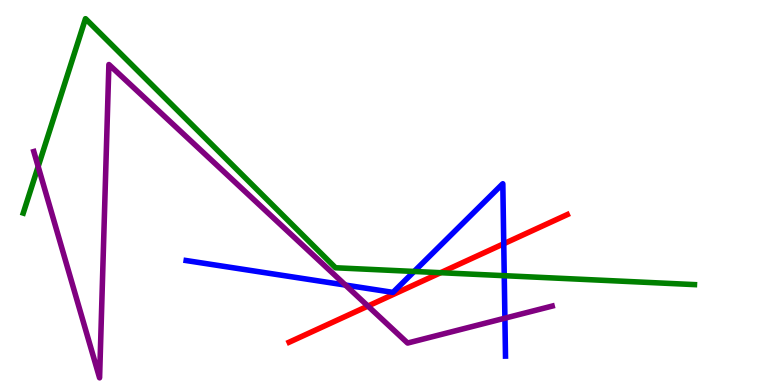[{'lines': ['blue', 'red'], 'intersections': [{'x': 6.5, 'y': 3.67}]}, {'lines': ['green', 'red'], 'intersections': [{'x': 5.69, 'y': 2.92}]}, {'lines': ['purple', 'red'], 'intersections': [{'x': 4.75, 'y': 2.05}]}, {'lines': ['blue', 'green'], 'intersections': [{'x': 5.34, 'y': 2.95}, {'x': 6.51, 'y': 2.84}]}, {'lines': ['blue', 'purple'], 'intersections': [{'x': 4.46, 'y': 2.6}, {'x': 6.51, 'y': 1.74}]}, {'lines': ['green', 'purple'], 'intersections': [{'x': 0.492, 'y': 5.67}]}]